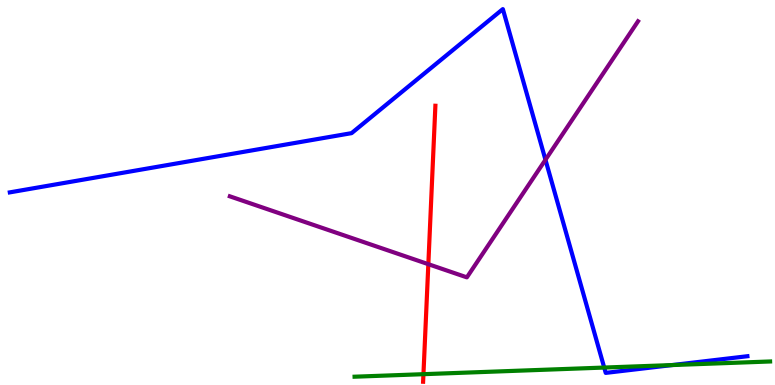[{'lines': ['blue', 'red'], 'intersections': []}, {'lines': ['green', 'red'], 'intersections': [{'x': 5.46, 'y': 0.281}]}, {'lines': ['purple', 'red'], 'intersections': [{'x': 5.53, 'y': 3.14}]}, {'lines': ['blue', 'green'], 'intersections': [{'x': 7.8, 'y': 0.453}, {'x': 8.67, 'y': 0.518}]}, {'lines': ['blue', 'purple'], 'intersections': [{'x': 7.04, 'y': 5.85}]}, {'lines': ['green', 'purple'], 'intersections': []}]